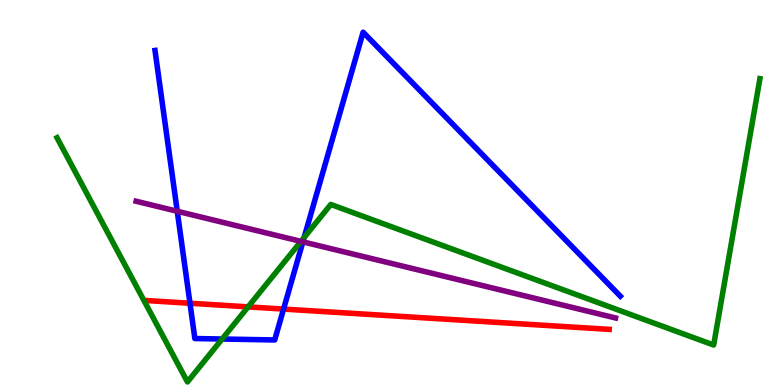[{'lines': ['blue', 'red'], 'intersections': [{'x': 2.45, 'y': 2.12}, {'x': 3.66, 'y': 1.97}]}, {'lines': ['green', 'red'], 'intersections': [{'x': 3.2, 'y': 2.03}]}, {'lines': ['purple', 'red'], 'intersections': []}, {'lines': ['blue', 'green'], 'intersections': [{'x': 2.87, 'y': 1.19}, {'x': 3.92, 'y': 3.83}]}, {'lines': ['blue', 'purple'], 'intersections': [{'x': 2.29, 'y': 4.51}, {'x': 3.91, 'y': 3.72}]}, {'lines': ['green', 'purple'], 'intersections': [{'x': 3.88, 'y': 3.73}]}]